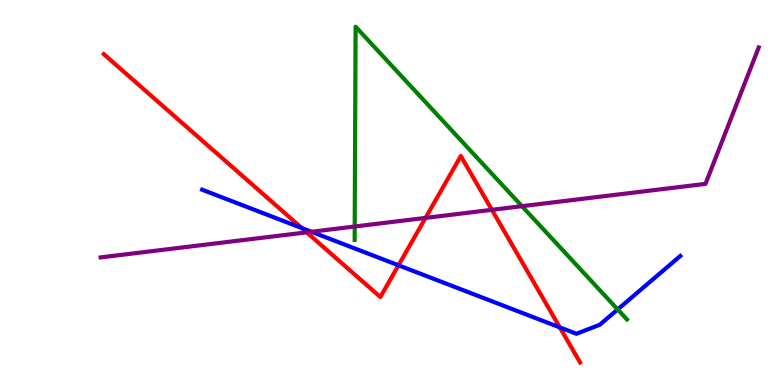[{'lines': ['blue', 'red'], 'intersections': [{'x': 3.89, 'y': 4.08}, {'x': 5.14, 'y': 3.11}, {'x': 7.22, 'y': 1.5}]}, {'lines': ['green', 'red'], 'intersections': []}, {'lines': ['purple', 'red'], 'intersections': [{'x': 3.96, 'y': 3.97}, {'x': 5.49, 'y': 4.34}, {'x': 6.35, 'y': 4.55}]}, {'lines': ['blue', 'green'], 'intersections': [{'x': 7.97, 'y': 1.96}]}, {'lines': ['blue', 'purple'], 'intersections': [{'x': 4.02, 'y': 3.98}]}, {'lines': ['green', 'purple'], 'intersections': [{'x': 4.58, 'y': 4.12}, {'x': 6.73, 'y': 4.64}]}]